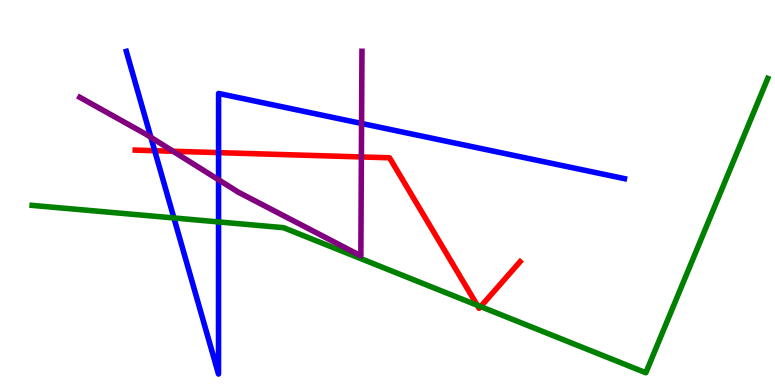[{'lines': ['blue', 'red'], 'intersections': [{'x': 2.0, 'y': 6.09}, {'x': 2.82, 'y': 6.04}]}, {'lines': ['green', 'red'], 'intersections': [{'x': 6.16, 'y': 2.07}, {'x': 6.2, 'y': 2.04}]}, {'lines': ['purple', 'red'], 'intersections': [{'x': 2.23, 'y': 6.07}, {'x': 4.66, 'y': 5.92}]}, {'lines': ['blue', 'green'], 'intersections': [{'x': 2.24, 'y': 4.34}, {'x': 2.82, 'y': 4.24}]}, {'lines': ['blue', 'purple'], 'intersections': [{'x': 1.95, 'y': 6.43}, {'x': 2.82, 'y': 5.33}, {'x': 4.67, 'y': 6.79}]}, {'lines': ['green', 'purple'], 'intersections': []}]